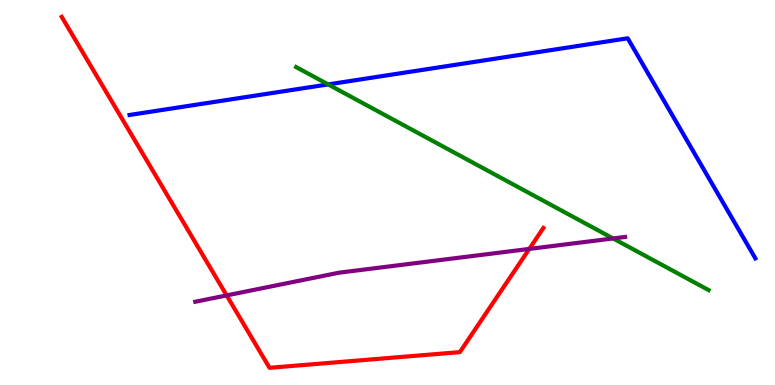[{'lines': ['blue', 'red'], 'intersections': []}, {'lines': ['green', 'red'], 'intersections': []}, {'lines': ['purple', 'red'], 'intersections': [{'x': 2.92, 'y': 2.33}, {'x': 6.83, 'y': 3.53}]}, {'lines': ['blue', 'green'], 'intersections': [{'x': 4.23, 'y': 7.81}]}, {'lines': ['blue', 'purple'], 'intersections': []}, {'lines': ['green', 'purple'], 'intersections': [{'x': 7.91, 'y': 3.81}]}]